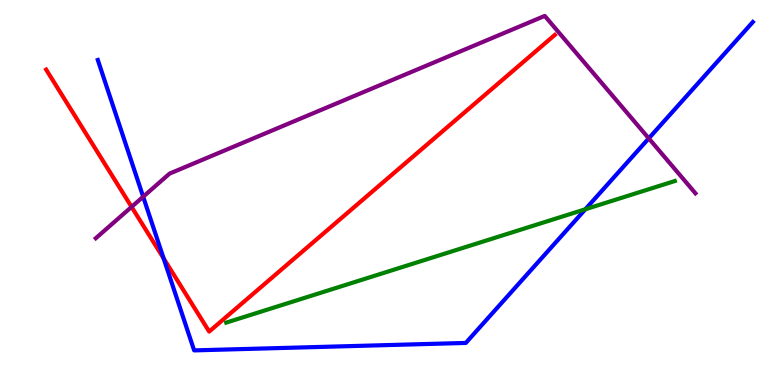[{'lines': ['blue', 'red'], 'intersections': [{'x': 2.11, 'y': 3.29}]}, {'lines': ['green', 'red'], 'intersections': []}, {'lines': ['purple', 'red'], 'intersections': [{'x': 1.7, 'y': 4.63}]}, {'lines': ['blue', 'green'], 'intersections': [{'x': 7.55, 'y': 4.56}]}, {'lines': ['blue', 'purple'], 'intersections': [{'x': 1.85, 'y': 4.89}, {'x': 8.37, 'y': 6.41}]}, {'lines': ['green', 'purple'], 'intersections': []}]